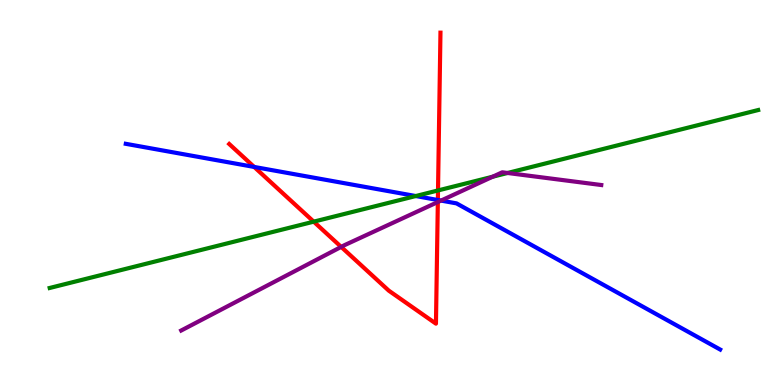[{'lines': ['blue', 'red'], 'intersections': [{'x': 3.28, 'y': 5.66}, {'x': 5.65, 'y': 4.8}]}, {'lines': ['green', 'red'], 'intersections': [{'x': 4.05, 'y': 4.24}, {'x': 5.65, 'y': 5.05}]}, {'lines': ['purple', 'red'], 'intersections': [{'x': 4.4, 'y': 3.59}, {'x': 5.65, 'y': 4.75}]}, {'lines': ['blue', 'green'], 'intersections': [{'x': 5.36, 'y': 4.91}]}, {'lines': ['blue', 'purple'], 'intersections': [{'x': 5.69, 'y': 4.79}]}, {'lines': ['green', 'purple'], 'intersections': [{'x': 6.36, 'y': 5.41}, {'x': 6.55, 'y': 5.51}]}]